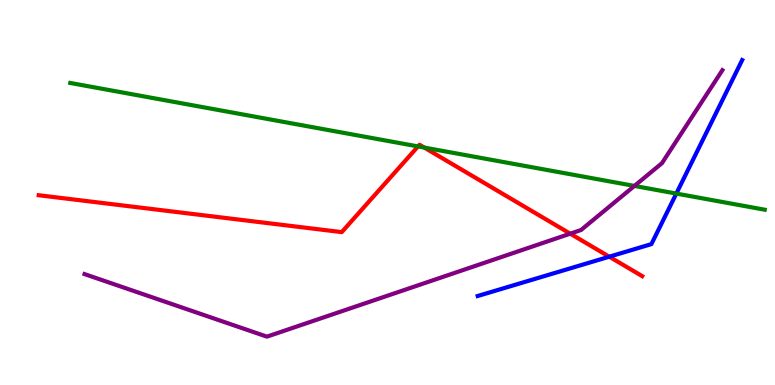[{'lines': ['blue', 'red'], 'intersections': [{'x': 7.86, 'y': 3.33}]}, {'lines': ['green', 'red'], 'intersections': [{'x': 5.39, 'y': 6.2}, {'x': 5.47, 'y': 6.17}]}, {'lines': ['purple', 'red'], 'intersections': [{'x': 7.36, 'y': 3.93}]}, {'lines': ['blue', 'green'], 'intersections': [{'x': 8.73, 'y': 4.97}]}, {'lines': ['blue', 'purple'], 'intersections': []}, {'lines': ['green', 'purple'], 'intersections': [{'x': 8.19, 'y': 5.17}]}]